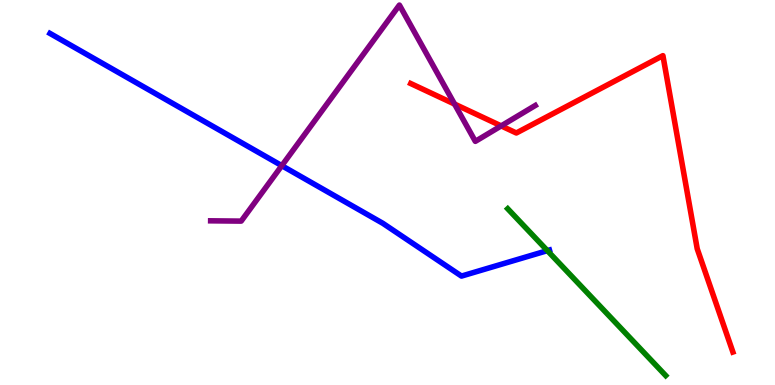[{'lines': ['blue', 'red'], 'intersections': []}, {'lines': ['green', 'red'], 'intersections': []}, {'lines': ['purple', 'red'], 'intersections': [{'x': 5.87, 'y': 7.3}, {'x': 6.47, 'y': 6.73}]}, {'lines': ['blue', 'green'], 'intersections': [{'x': 7.06, 'y': 3.49}]}, {'lines': ['blue', 'purple'], 'intersections': [{'x': 3.64, 'y': 5.7}]}, {'lines': ['green', 'purple'], 'intersections': []}]